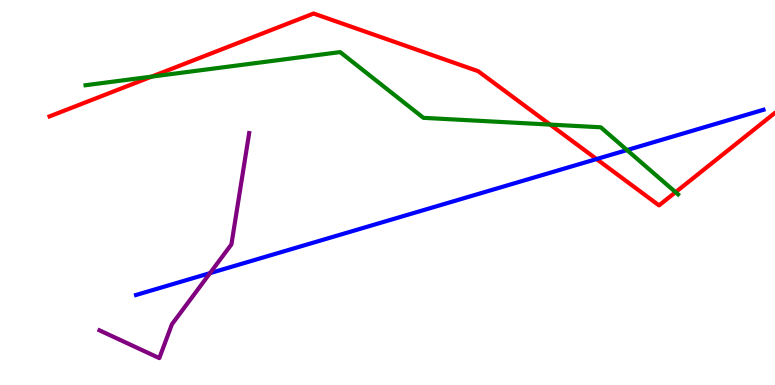[{'lines': ['blue', 'red'], 'intersections': [{'x': 7.7, 'y': 5.87}]}, {'lines': ['green', 'red'], 'intersections': [{'x': 1.96, 'y': 8.01}, {'x': 7.1, 'y': 6.76}, {'x': 8.72, 'y': 5.01}]}, {'lines': ['purple', 'red'], 'intersections': []}, {'lines': ['blue', 'green'], 'intersections': [{'x': 8.09, 'y': 6.1}]}, {'lines': ['blue', 'purple'], 'intersections': [{'x': 2.71, 'y': 2.91}]}, {'lines': ['green', 'purple'], 'intersections': []}]